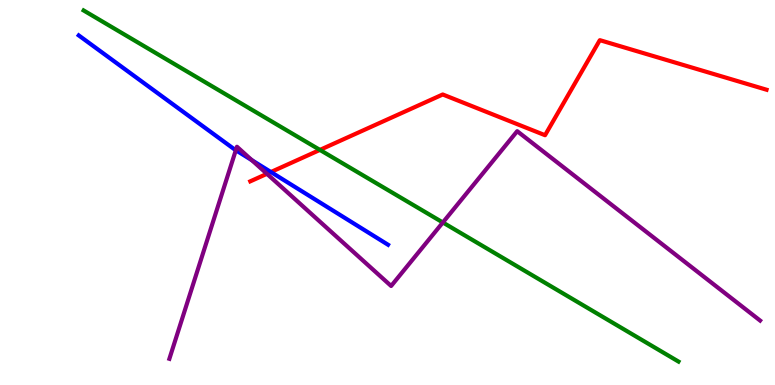[{'lines': ['blue', 'red'], 'intersections': [{'x': 3.5, 'y': 5.53}]}, {'lines': ['green', 'red'], 'intersections': [{'x': 4.13, 'y': 6.11}]}, {'lines': ['purple', 'red'], 'intersections': [{'x': 3.44, 'y': 5.49}]}, {'lines': ['blue', 'green'], 'intersections': []}, {'lines': ['blue', 'purple'], 'intersections': [{'x': 3.04, 'y': 6.1}, {'x': 3.25, 'y': 5.84}]}, {'lines': ['green', 'purple'], 'intersections': [{'x': 5.71, 'y': 4.22}]}]